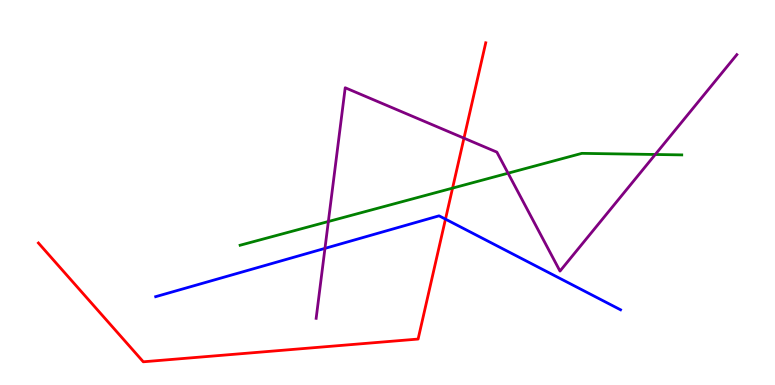[{'lines': ['blue', 'red'], 'intersections': [{'x': 5.75, 'y': 4.31}]}, {'lines': ['green', 'red'], 'intersections': [{'x': 5.84, 'y': 5.11}]}, {'lines': ['purple', 'red'], 'intersections': [{'x': 5.99, 'y': 6.41}]}, {'lines': ['blue', 'green'], 'intersections': []}, {'lines': ['blue', 'purple'], 'intersections': [{'x': 4.19, 'y': 3.55}]}, {'lines': ['green', 'purple'], 'intersections': [{'x': 4.24, 'y': 4.25}, {'x': 6.56, 'y': 5.5}, {'x': 8.46, 'y': 5.99}]}]